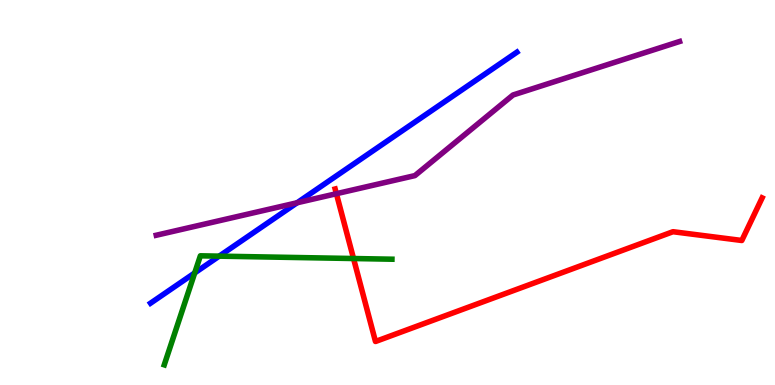[{'lines': ['blue', 'red'], 'intersections': []}, {'lines': ['green', 'red'], 'intersections': [{'x': 4.56, 'y': 3.29}]}, {'lines': ['purple', 'red'], 'intersections': [{'x': 4.34, 'y': 4.97}]}, {'lines': ['blue', 'green'], 'intersections': [{'x': 2.51, 'y': 2.91}, {'x': 2.83, 'y': 3.35}]}, {'lines': ['blue', 'purple'], 'intersections': [{'x': 3.83, 'y': 4.73}]}, {'lines': ['green', 'purple'], 'intersections': []}]